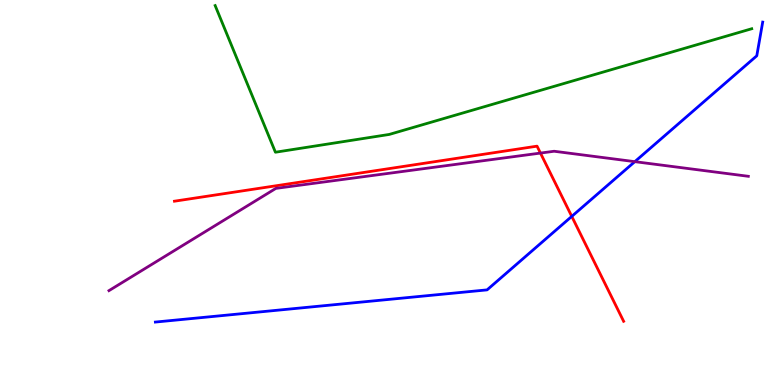[{'lines': ['blue', 'red'], 'intersections': [{'x': 7.38, 'y': 4.38}]}, {'lines': ['green', 'red'], 'intersections': []}, {'lines': ['purple', 'red'], 'intersections': [{'x': 6.97, 'y': 6.02}]}, {'lines': ['blue', 'green'], 'intersections': []}, {'lines': ['blue', 'purple'], 'intersections': [{'x': 8.19, 'y': 5.8}]}, {'lines': ['green', 'purple'], 'intersections': []}]